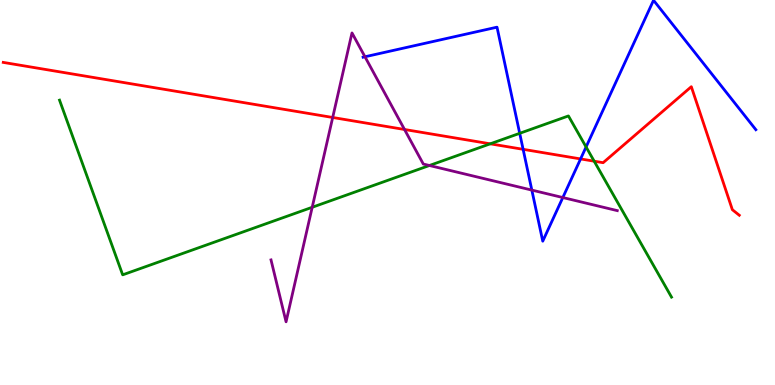[{'lines': ['blue', 'red'], 'intersections': [{'x': 6.75, 'y': 6.12}, {'x': 7.49, 'y': 5.87}]}, {'lines': ['green', 'red'], 'intersections': [{'x': 6.33, 'y': 6.26}, {'x': 7.67, 'y': 5.81}]}, {'lines': ['purple', 'red'], 'intersections': [{'x': 4.29, 'y': 6.95}, {'x': 5.22, 'y': 6.64}]}, {'lines': ['blue', 'green'], 'intersections': [{'x': 6.71, 'y': 6.54}, {'x': 7.56, 'y': 6.18}]}, {'lines': ['blue', 'purple'], 'intersections': [{'x': 4.71, 'y': 8.53}, {'x': 6.86, 'y': 5.06}, {'x': 7.26, 'y': 4.87}]}, {'lines': ['green', 'purple'], 'intersections': [{'x': 4.03, 'y': 4.62}, {'x': 5.54, 'y': 5.7}]}]